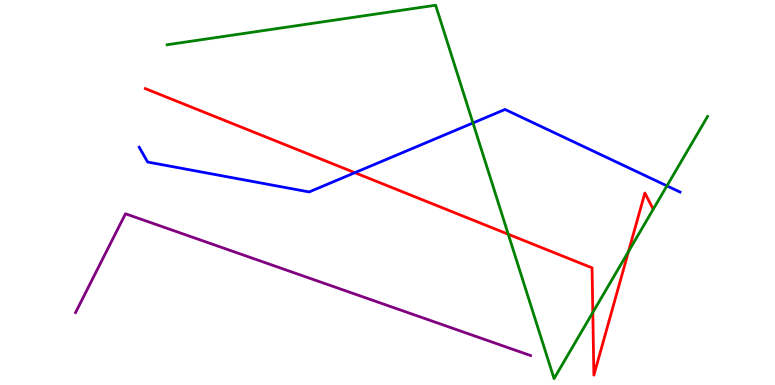[{'lines': ['blue', 'red'], 'intersections': [{'x': 4.58, 'y': 5.51}]}, {'lines': ['green', 'red'], 'intersections': [{'x': 6.56, 'y': 3.92}, {'x': 7.65, 'y': 1.89}, {'x': 8.11, 'y': 3.47}]}, {'lines': ['purple', 'red'], 'intersections': []}, {'lines': ['blue', 'green'], 'intersections': [{'x': 6.1, 'y': 6.81}, {'x': 8.61, 'y': 5.17}]}, {'lines': ['blue', 'purple'], 'intersections': []}, {'lines': ['green', 'purple'], 'intersections': []}]